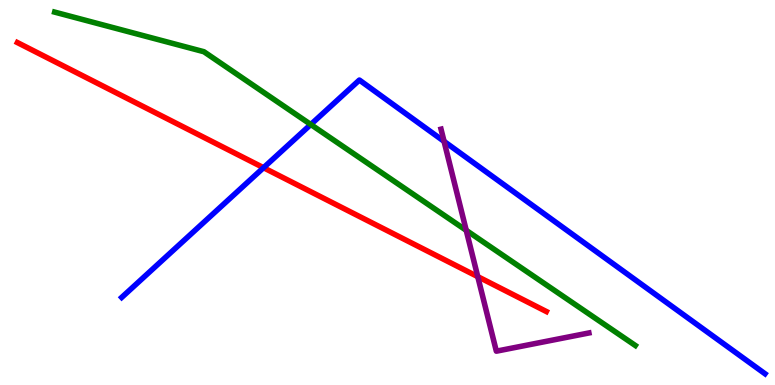[{'lines': ['blue', 'red'], 'intersections': [{'x': 3.4, 'y': 5.64}]}, {'lines': ['green', 'red'], 'intersections': []}, {'lines': ['purple', 'red'], 'intersections': [{'x': 6.16, 'y': 2.81}]}, {'lines': ['blue', 'green'], 'intersections': [{'x': 4.01, 'y': 6.77}]}, {'lines': ['blue', 'purple'], 'intersections': [{'x': 5.73, 'y': 6.33}]}, {'lines': ['green', 'purple'], 'intersections': [{'x': 6.02, 'y': 4.02}]}]